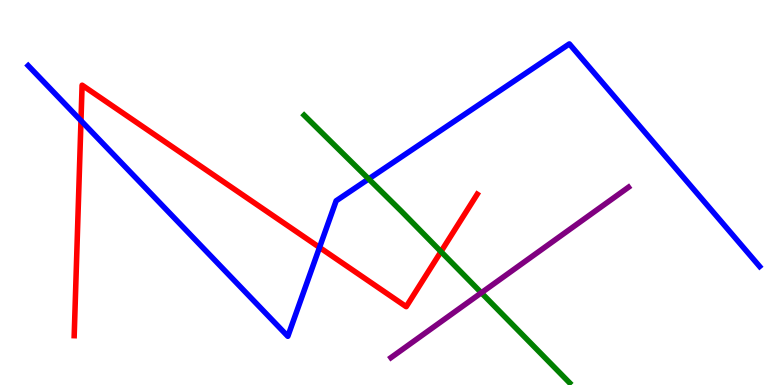[{'lines': ['blue', 'red'], 'intersections': [{'x': 1.04, 'y': 6.87}, {'x': 4.12, 'y': 3.57}]}, {'lines': ['green', 'red'], 'intersections': [{'x': 5.69, 'y': 3.46}]}, {'lines': ['purple', 'red'], 'intersections': []}, {'lines': ['blue', 'green'], 'intersections': [{'x': 4.76, 'y': 5.35}]}, {'lines': ['blue', 'purple'], 'intersections': []}, {'lines': ['green', 'purple'], 'intersections': [{'x': 6.21, 'y': 2.39}]}]